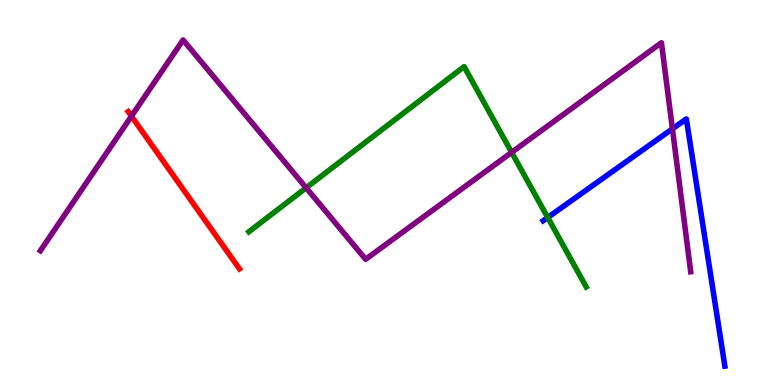[{'lines': ['blue', 'red'], 'intersections': []}, {'lines': ['green', 'red'], 'intersections': []}, {'lines': ['purple', 'red'], 'intersections': [{'x': 1.7, 'y': 6.98}]}, {'lines': ['blue', 'green'], 'intersections': [{'x': 7.07, 'y': 4.35}]}, {'lines': ['blue', 'purple'], 'intersections': [{'x': 8.68, 'y': 6.65}]}, {'lines': ['green', 'purple'], 'intersections': [{'x': 3.95, 'y': 5.12}, {'x': 6.6, 'y': 6.04}]}]